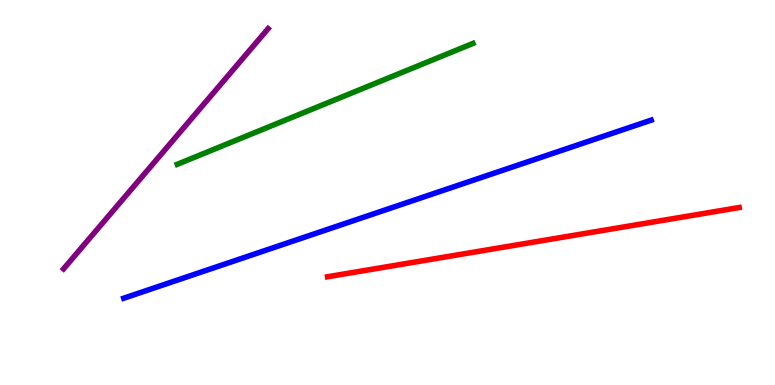[{'lines': ['blue', 'red'], 'intersections': []}, {'lines': ['green', 'red'], 'intersections': []}, {'lines': ['purple', 'red'], 'intersections': []}, {'lines': ['blue', 'green'], 'intersections': []}, {'lines': ['blue', 'purple'], 'intersections': []}, {'lines': ['green', 'purple'], 'intersections': []}]